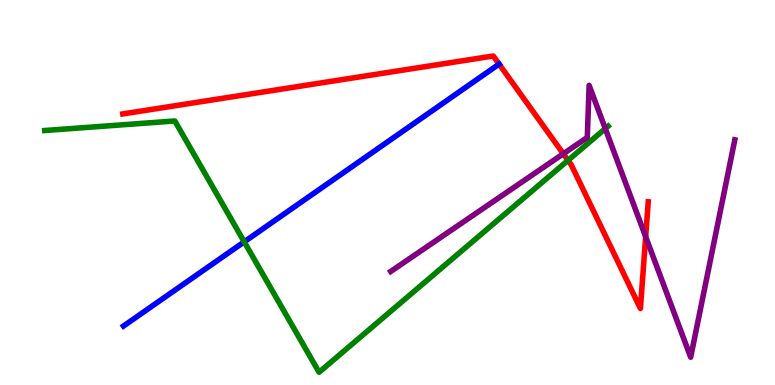[{'lines': ['blue', 'red'], 'intersections': [{'x': 6.44, 'y': 8.34}]}, {'lines': ['green', 'red'], 'intersections': [{'x': 7.33, 'y': 5.84}]}, {'lines': ['purple', 'red'], 'intersections': [{'x': 7.27, 'y': 6.01}, {'x': 8.33, 'y': 3.85}]}, {'lines': ['blue', 'green'], 'intersections': [{'x': 3.15, 'y': 3.72}]}, {'lines': ['blue', 'purple'], 'intersections': []}, {'lines': ['green', 'purple'], 'intersections': [{'x': 7.81, 'y': 6.66}]}]